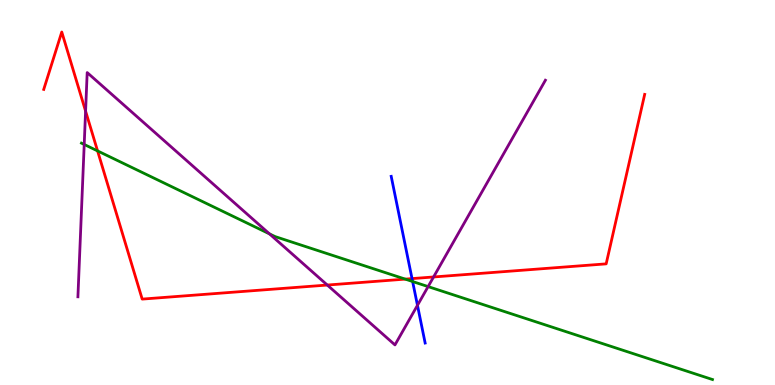[{'lines': ['blue', 'red'], 'intersections': [{'x': 5.32, 'y': 2.76}]}, {'lines': ['green', 'red'], 'intersections': [{'x': 1.26, 'y': 6.08}, {'x': 5.23, 'y': 2.75}]}, {'lines': ['purple', 'red'], 'intersections': [{'x': 1.1, 'y': 7.11}, {'x': 4.22, 'y': 2.6}, {'x': 5.59, 'y': 2.81}]}, {'lines': ['blue', 'green'], 'intersections': [{'x': 5.32, 'y': 2.69}]}, {'lines': ['blue', 'purple'], 'intersections': [{'x': 5.39, 'y': 2.07}]}, {'lines': ['green', 'purple'], 'intersections': [{'x': 1.09, 'y': 6.25}, {'x': 3.48, 'y': 3.93}, {'x': 5.52, 'y': 2.56}]}]